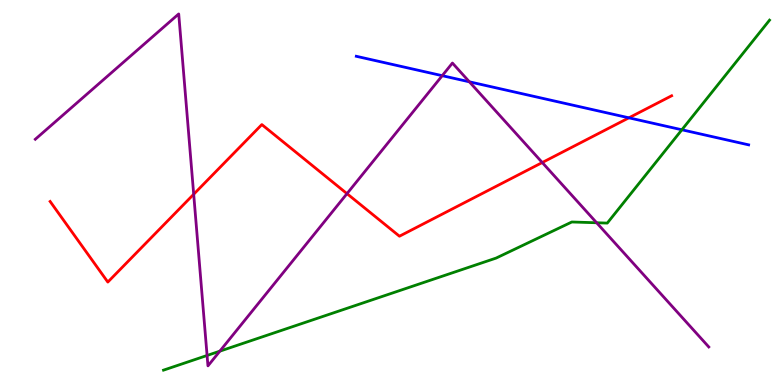[{'lines': ['blue', 'red'], 'intersections': [{'x': 8.11, 'y': 6.94}]}, {'lines': ['green', 'red'], 'intersections': []}, {'lines': ['purple', 'red'], 'intersections': [{'x': 2.5, 'y': 4.95}, {'x': 4.48, 'y': 4.97}, {'x': 7.0, 'y': 5.78}]}, {'lines': ['blue', 'green'], 'intersections': [{'x': 8.8, 'y': 6.63}]}, {'lines': ['blue', 'purple'], 'intersections': [{'x': 5.71, 'y': 8.03}, {'x': 6.06, 'y': 7.88}]}, {'lines': ['green', 'purple'], 'intersections': [{'x': 2.67, 'y': 0.767}, {'x': 2.84, 'y': 0.879}, {'x': 7.7, 'y': 4.21}]}]